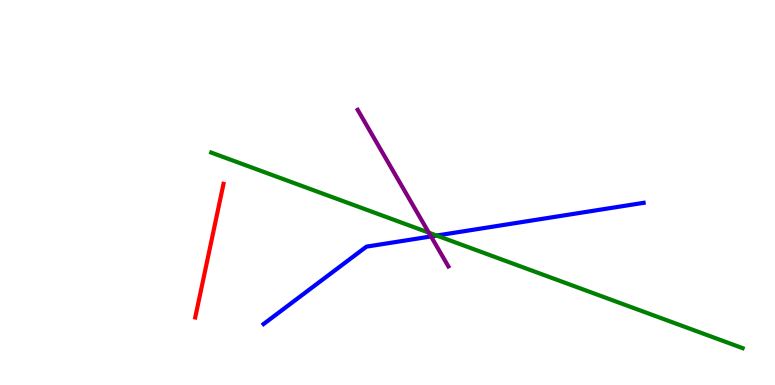[{'lines': ['blue', 'red'], 'intersections': []}, {'lines': ['green', 'red'], 'intersections': []}, {'lines': ['purple', 'red'], 'intersections': []}, {'lines': ['blue', 'green'], 'intersections': [{'x': 5.63, 'y': 3.88}]}, {'lines': ['blue', 'purple'], 'intersections': [{'x': 5.56, 'y': 3.86}]}, {'lines': ['green', 'purple'], 'intersections': [{'x': 5.53, 'y': 3.96}]}]